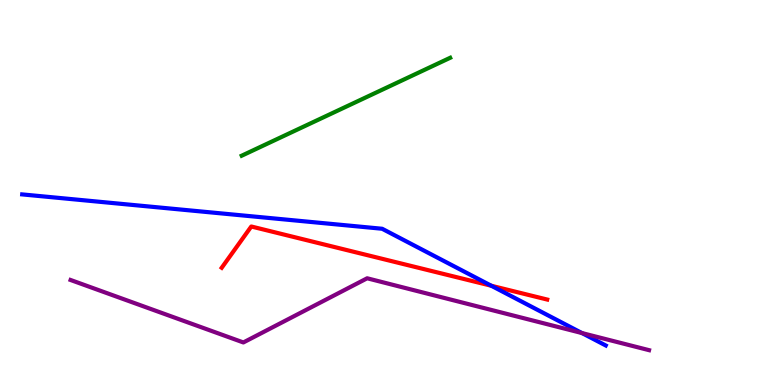[{'lines': ['blue', 'red'], 'intersections': [{'x': 6.34, 'y': 2.58}]}, {'lines': ['green', 'red'], 'intersections': []}, {'lines': ['purple', 'red'], 'intersections': []}, {'lines': ['blue', 'green'], 'intersections': []}, {'lines': ['blue', 'purple'], 'intersections': [{'x': 7.51, 'y': 1.35}]}, {'lines': ['green', 'purple'], 'intersections': []}]